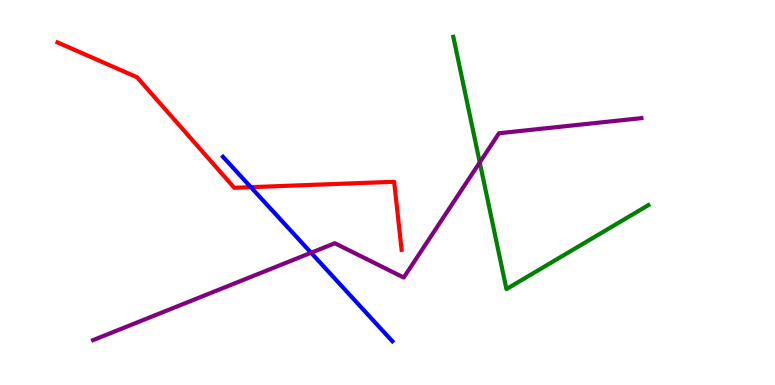[{'lines': ['blue', 'red'], 'intersections': [{'x': 3.24, 'y': 5.14}]}, {'lines': ['green', 'red'], 'intersections': []}, {'lines': ['purple', 'red'], 'intersections': []}, {'lines': ['blue', 'green'], 'intersections': []}, {'lines': ['blue', 'purple'], 'intersections': [{'x': 4.01, 'y': 3.43}]}, {'lines': ['green', 'purple'], 'intersections': [{'x': 6.19, 'y': 5.78}]}]